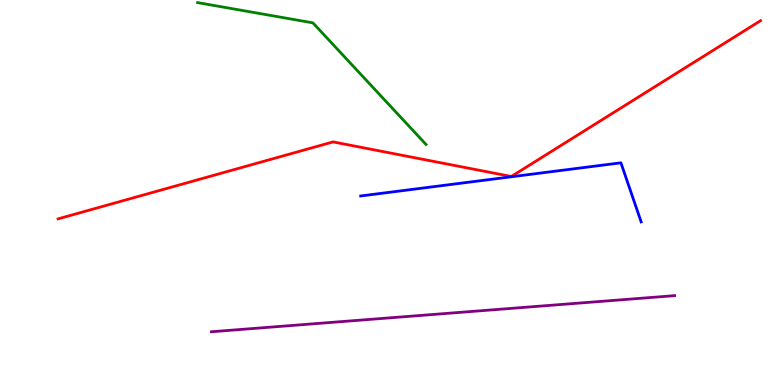[{'lines': ['blue', 'red'], 'intersections': []}, {'lines': ['green', 'red'], 'intersections': []}, {'lines': ['purple', 'red'], 'intersections': []}, {'lines': ['blue', 'green'], 'intersections': []}, {'lines': ['blue', 'purple'], 'intersections': []}, {'lines': ['green', 'purple'], 'intersections': []}]